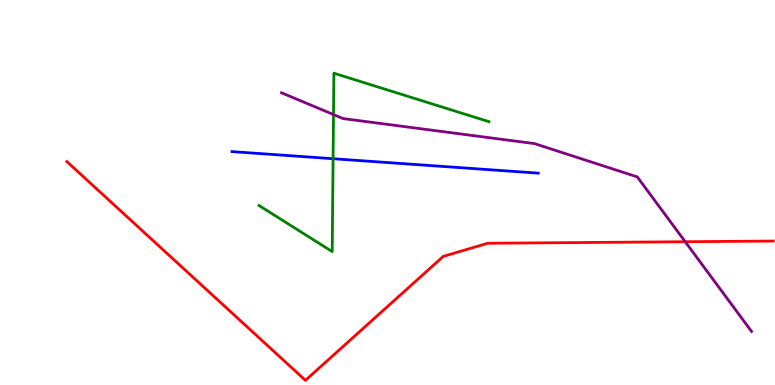[{'lines': ['blue', 'red'], 'intersections': []}, {'lines': ['green', 'red'], 'intersections': []}, {'lines': ['purple', 'red'], 'intersections': [{'x': 8.84, 'y': 3.72}]}, {'lines': ['blue', 'green'], 'intersections': [{'x': 4.3, 'y': 5.88}]}, {'lines': ['blue', 'purple'], 'intersections': []}, {'lines': ['green', 'purple'], 'intersections': [{'x': 4.3, 'y': 7.02}]}]